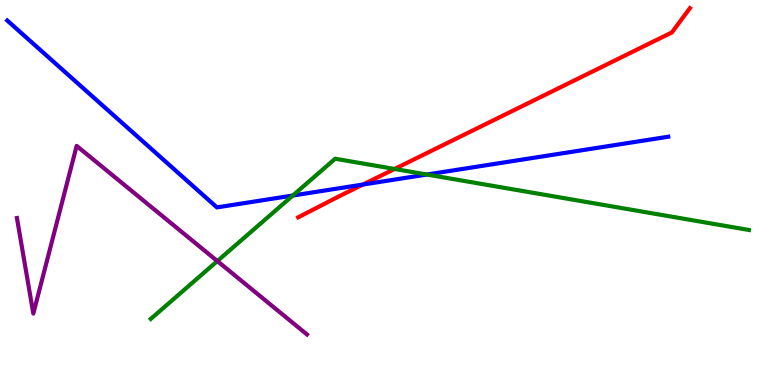[{'lines': ['blue', 'red'], 'intersections': [{'x': 4.68, 'y': 5.21}]}, {'lines': ['green', 'red'], 'intersections': [{'x': 5.09, 'y': 5.61}]}, {'lines': ['purple', 'red'], 'intersections': []}, {'lines': ['blue', 'green'], 'intersections': [{'x': 3.78, 'y': 4.92}, {'x': 5.51, 'y': 5.47}]}, {'lines': ['blue', 'purple'], 'intersections': []}, {'lines': ['green', 'purple'], 'intersections': [{'x': 2.8, 'y': 3.22}]}]